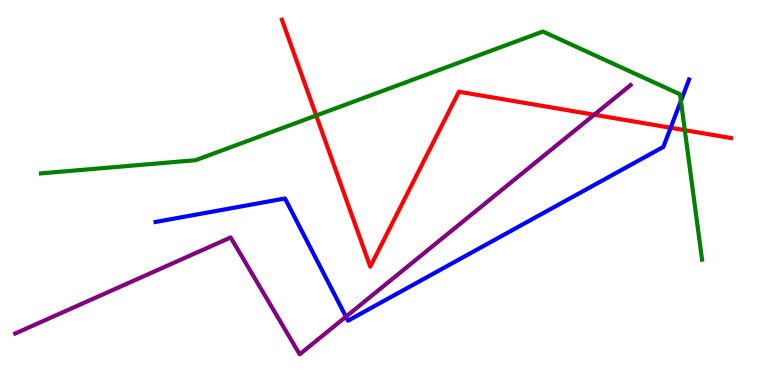[{'lines': ['blue', 'red'], 'intersections': [{'x': 8.65, 'y': 6.68}]}, {'lines': ['green', 'red'], 'intersections': [{'x': 4.08, 'y': 7.0}, {'x': 8.84, 'y': 6.62}]}, {'lines': ['purple', 'red'], 'intersections': [{'x': 7.67, 'y': 7.02}]}, {'lines': ['blue', 'green'], 'intersections': [{'x': 8.79, 'y': 7.38}]}, {'lines': ['blue', 'purple'], 'intersections': [{'x': 4.46, 'y': 1.77}]}, {'lines': ['green', 'purple'], 'intersections': []}]